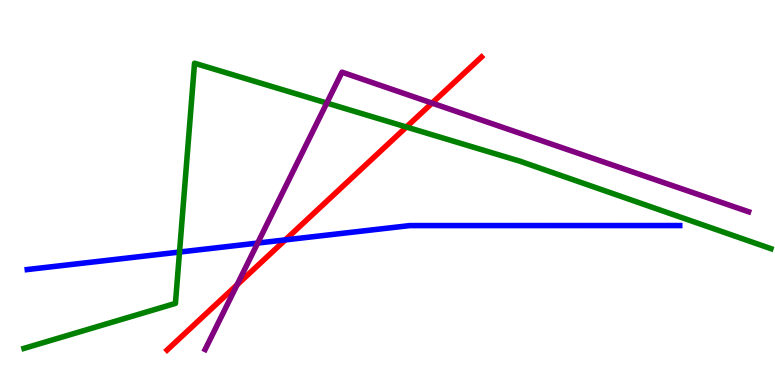[{'lines': ['blue', 'red'], 'intersections': [{'x': 3.68, 'y': 3.77}]}, {'lines': ['green', 'red'], 'intersections': [{'x': 5.24, 'y': 6.7}]}, {'lines': ['purple', 'red'], 'intersections': [{'x': 3.06, 'y': 2.6}, {'x': 5.57, 'y': 7.32}]}, {'lines': ['blue', 'green'], 'intersections': [{'x': 2.32, 'y': 3.45}]}, {'lines': ['blue', 'purple'], 'intersections': [{'x': 3.32, 'y': 3.69}]}, {'lines': ['green', 'purple'], 'intersections': [{'x': 4.22, 'y': 7.32}]}]